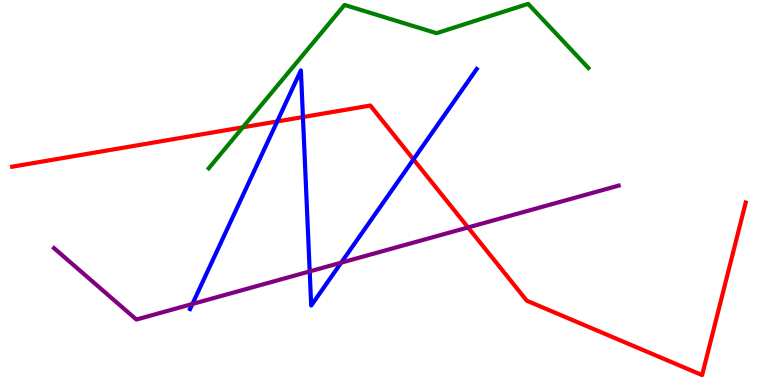[{'lines': ['blue', 'red'], 'intersections': [{'x': 3.58, 'y': 6.85}, {'x': 3.91, 'y': 6.96}, {'x': 5.34, 'y': 5.86}]}, {'lines': ['green', 'red'], 'intersections': [{'x': 3.13, 'y': 6.69}]}, {'lines': ['purple', 'red'], 'intersections': [{'x': 6.04, 'y': 4.09}]}, {'lines': ['blue', 'green'], 'intersections': []}, {'lines': ['blue', 'purple'], 'intersections': [{'x': 2.48, 'y': 2.1}, {'x': 4.0, 'y': 2.95}, {'x': 4.4, 'y': 3.18}]}, {'lines': ['green', 'purple'], 'intersections': []}]